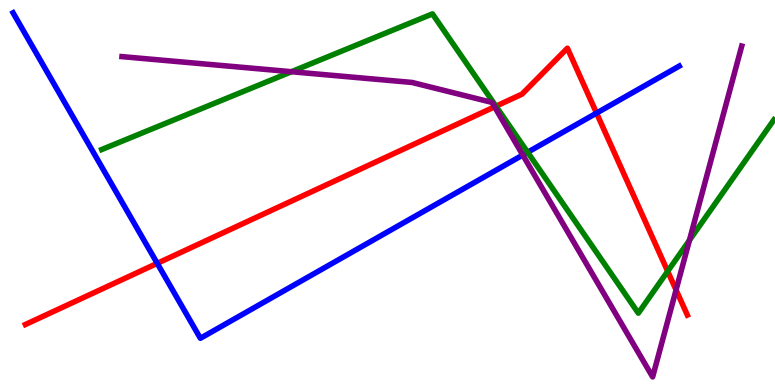[{'lines': ['blue', 'red'], 'intersections': [{'x': 2.03, 'y': 3.16}, {'x': 7.7, 'y': 7.06}]}, {'lines': ['green', 'red'], 'intersections': [{'x': 6.4, 'y': 7.24}, {'x': 8.62, 'y': 2.95}]}, {'lines': ['purple', 'red'], 'intersections': [{'x': 6.38, 'y': 7.22}, {'x': 8.72, 'y': 2.47}]}, {'lines': ['blue', 'green'], 'intersections': [{'x': 6.81, 'y': 6.05}]}, {'lines': ['blue', 'purple'], 'intersections': [{'x': 6.75, 'y': 5.97}]}, {'lines': ['green', 'purple'], 'intersections': [{'x': 3.76, 'y': 8.14}, {'x': 8.9, 'y': 3.76}]}]